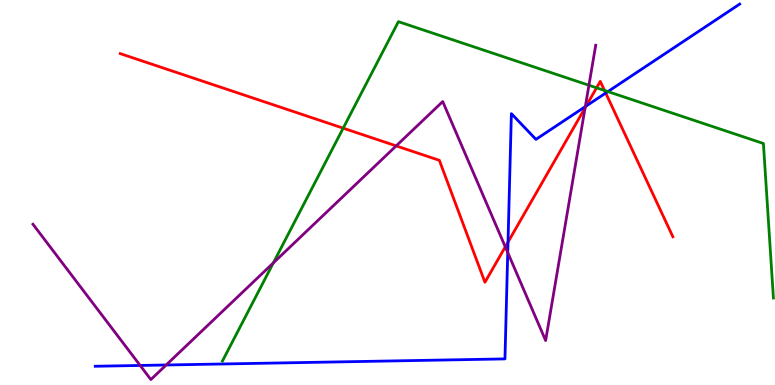[{'lines': ['blue', 'red'], 'intersections': [{'x': 6.56, 'y': 3.71}, {'x': 7.56, 'y': 7.24}, {'x': 7.82, 'y': 7.58}]}, {'lines': ['green', 'red'], 'intersections': [{'x': 4.43, 'y': 6.67}, {'x': 7.7, 'y': 7.72}, {'x': 7.8, 'y': 7.65}]}, {'lines': ['purple', 'red'], 'intersections': [{'x': 5.11, 'y': 6.21}, {'x': 6.52, 'y': 3.59}, {'x': 7.55, 'y': 7.2}]}, {'lines': ['blue', 'green'], 'intersections': [{'x': 7.84, 'y': 7.62}]}, {'lines': ['blue', 'purple'], 'intersections': [{'x': 1.81, 'y': 0.508}, {'x': 2.14, 'y': 0.52}, {'x': 6.55, 'y': 3.44}, {'x': 7.55, 'y': 7.23}]}, {'lines': ['green', 'purple'], 'intersections': [{'x': 3.53, 'y': 3.17}, {'x': 7.6, 'y': 7.79}]}]